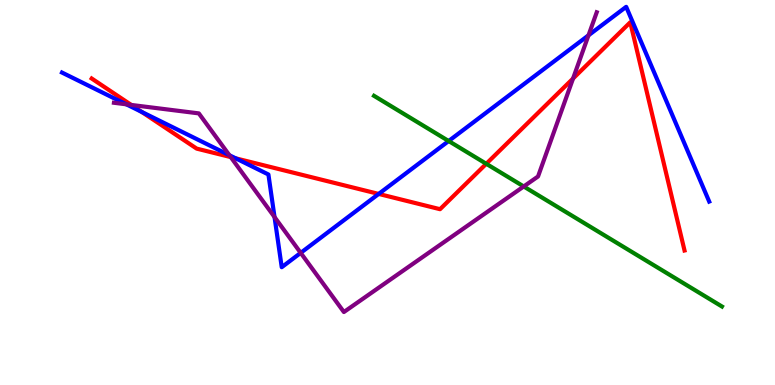[{'lines': ['blue', 'red'], 'intersections': [{'x': 1.83, 'y': 7.09}, {'x': 3.04, 'y': 5.89}, {'x': 4.89, 'y': 4.96}]}, {'lines': ['green', 'red'], 'intersections': [{'x': 6.27, 'y': 5.75}]}, {'lines': ['purple', 'red'], 'intersections': [{'x': 1.69, 'y': 7.27}, {'x': 2.98, 'y': 5.92}, {'x': 7.39, 'y': 7.96}]}, {'lines': ['blue', 'green'], 'intersections': [{'x': 5.79, 'y': 6.34}]}, {'lines': ['blue', 'purple'], 'intersections': [{'x': 1.63, 'y': 7.29}, {'x': 2.96, 'y': 5.97}, {'x': 3.54, 'y': 4.36}, {'x': 3.88, 'y': 3.43}, {'x': 7.59, 'y': 9.08}]}, {'lines': ['green', 'purple'], 'intersections': [{'x': 6.76, 'y': 5.16}]}]